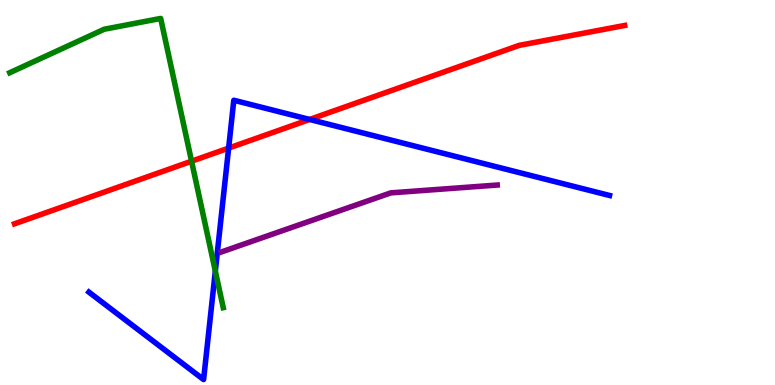[{'lines': ['blue', 'red'], 'intersections': [{'x': 2.95, 'y': 6.15}, {'x': 4.0, 'y': 6.9}]}, {'lines': ['green', 'red'], 'intersections': [{'x': 2.47, 'y': 5.81}]}, {'lines': ['purple', 'red'], 'intersections': []}, {'lines': ['blue', 'green'], 'intersections': [{'x': 2.78, 'y': 2.96}]}, {'lines': ['blue', 'purple'], 'intersections': []}, {'lines': ['green', 'purple'], 'intersections': []}]